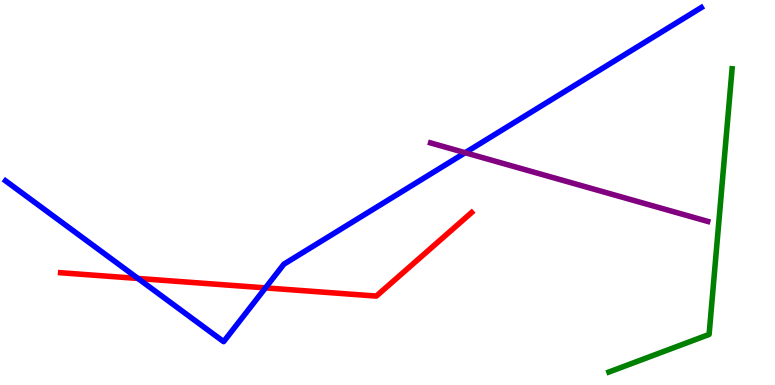[{'lines': ['blue', 'red'], 'intersections': [{'x': 1.78, 'y': 2.77}, {'x': 3.43, 'y': 2.52}]}, {'lines': ['green', 'red'], 'intersections': []}, {'lines': ['purple', 'red'], 'intersections': []}, {'lines': ['blue', 'green'], 'intersections': []}, {'lines': ['blue', 'purple'], 'intersections': [{'x': 6.0, 'y': 6.03}]}, {'lines': ['green', 'purple'], 'intersections': []}]